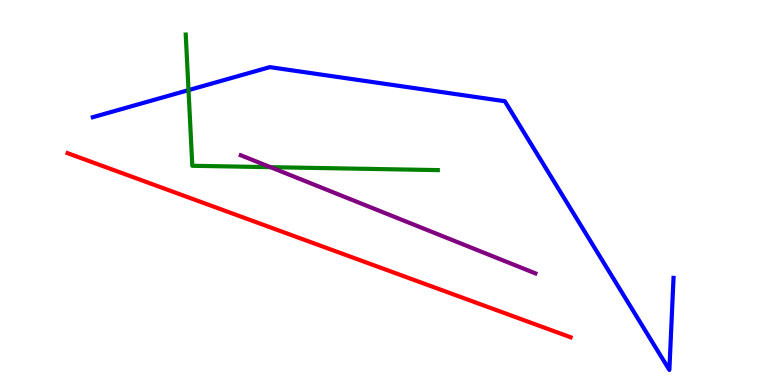[{'lines': ['blue', 'red'], 'intersections': []}, {'lines': ['green', 'red'], 'intersections': []}, {'lines': ['purple', 'red'], 'intersections': []}, {'lines': ['blue', 'green'], 'intersections': [{'x': 2.43, 'y': 7.66}]}, {'lines': ['blue', 'purple'], 'intersections': []}, {'lines': ['green', 'purple'], 'intersections': [{'x': 3.49, 'y': 5.66}]}]